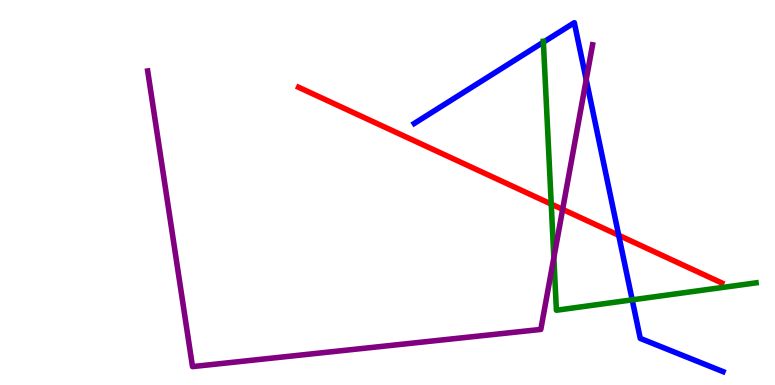[{'lines': ['blue', 'red'], 'intersections': [{'x': 7.98, 'y': 3.89}]}, {'lines': ['green', 'red'], 'intersections': [{'x': 7.11, 'y': 4.7}]}, {'lines': ['purple', 'red'], 'intersections': [{'x': 7.26, 'y': 4.56}]}, {'lines': ['blue', 'green'], 'intersections': [{'x': 7.01, 'y': 8.9}, {'x': 8.16, 'y': 2.21}]}, {'lines': ['blue', 'purple'], 'intersections': [{'x': 7.56, 'y': 7.93}]}, {'lines': ['green', 'purple'], 'intersections': [{'x': 7.15, 'y': 3.31}]}]